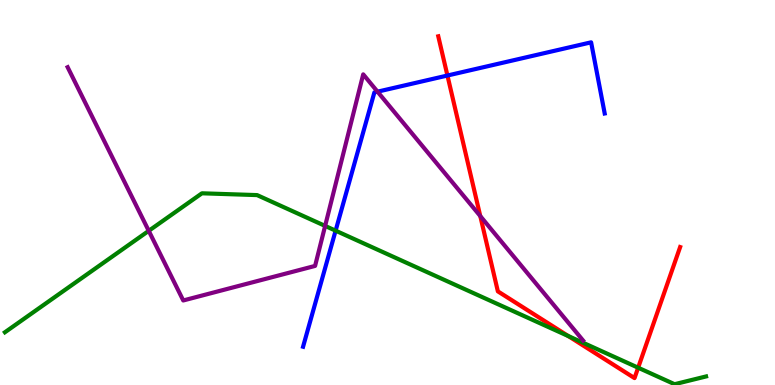[{'lines': ['blue', 'red'], 'intersections': [{'x': 5.77, 'y': 8.04}]}, {'lines': ['green', 'red'], 'intersections': [{'x': 7.33, 'y': 1.27}, {'x': 8.23, 'y': 0.449}]}, {'lines': ['purple', 'red'], 'intersections': [{'x': 6.2, 'y': 4.39}]}, {'lines': ['blue', 'green'], 'intersections': [{'x': 4.33, 'y': 4.01}]}, {'lines': ['blue', 'purple'], 'intersections': [{'x': 4.87, 'y': 7.62}]}, {'lines': ['green', 'purple'], 'intersections': [{'x': 1.92, 'y': 4.0}, {'x': 4.2, 'y': 4.13}]}]